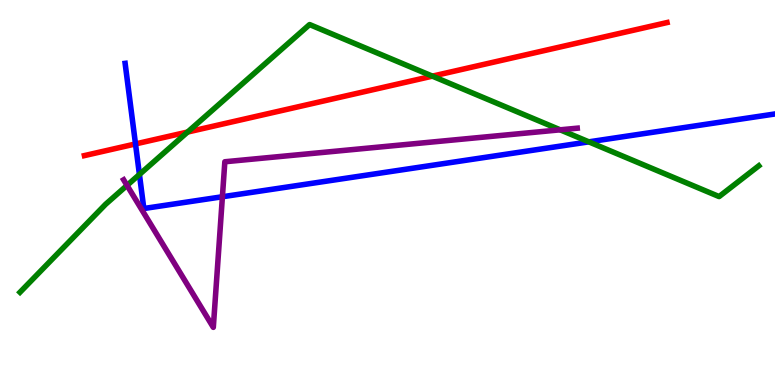[{'lines': ['blue', 'red'], 'intersections': [{'x': 1.75, 'y': 6.26}]}, {'lines': ['green', 'red'], 'intersections': [{'x': 2.42, 'y': 6.57}, {'x': 5.58, 'y': 8.02}]}, {'lines': ['purple', 'red'], 'intersections': []}, {'lines': ['blue', 'green'], 'intersections': [{'x': 1.8, 'y': 5.47}, {'x': 7.6, 'y': 6.32}]}, {'lines': ['blue', 'purple'], 'intersections': [{'x': 2.87, 'y': 4.89}]}, {'lines': ['green', 'purple'], 'intersections': [{'x': 1.64, 'y': 5.18}, {'x': 7.23, 'y': 6.63}]}]